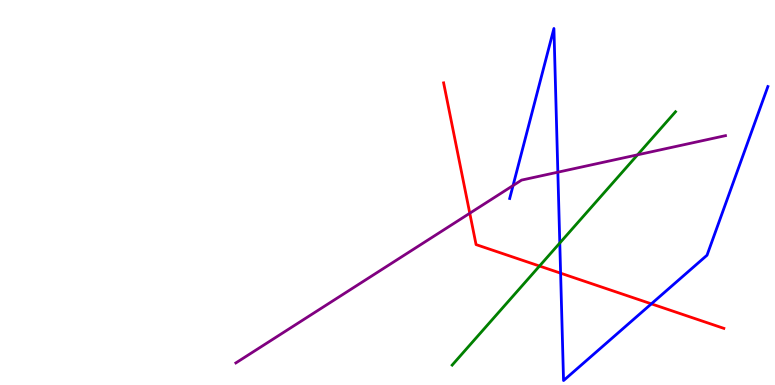[{'lines': ['blue', 'red'], 'intersections': [{'x': 7.23, 'y': 2.9}, {'x': 8.4, 'y': 2.11}]}, {'lines': ['green', 'red'], 'intersections': [{'x': 6.96, 'y': 3.09}]}, {'lines': ['purple', 'red'], 'intersections': [{'x': 6.06, 'y': 4.46}]}, {'lines': ['blue', 'green'], 'intersections': [{'x': 7.22, 'y': 3.69}]}, {'lines': ['blue', 'purple'], 'intersections': [{'x': 6.62, 'y': 5.18}, {'x': 7.2, 'y': 5.53}]}, {'lines': ['green', 'purple'], 'intersections': [{'x': 8.23, 'y': 5.98}]}]